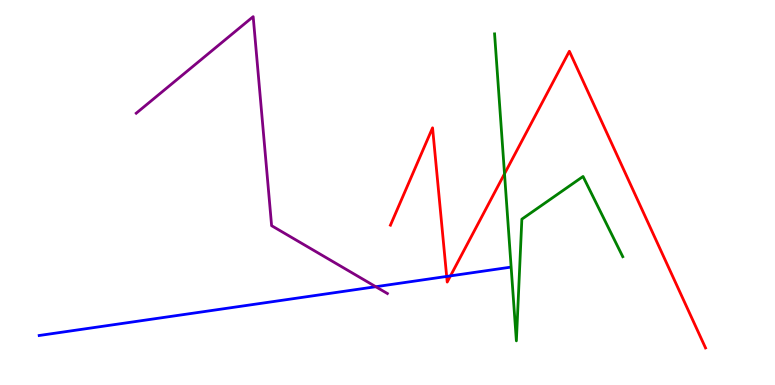[{'lines': ['blue', 'red'], 'intersections': [{'x': 5.76, 'y': 2.82}, {'x': 5.81, 'y': 2.83}]}, {'lines': ['green', 'red'], 'intersections': [{'x': 6.51, 'y': 5.49}]}, {'lines': ['purple', 'red'], 'intersections': []}, {'lines': ['blue', 'green'], 'intersections': []}, {'lines': ['blue', 'purple'], 'intersections': [{'x': 4.85, 'y': 2.55}]}, {'lines': ['green', 'purple'], 'intersections': []}]